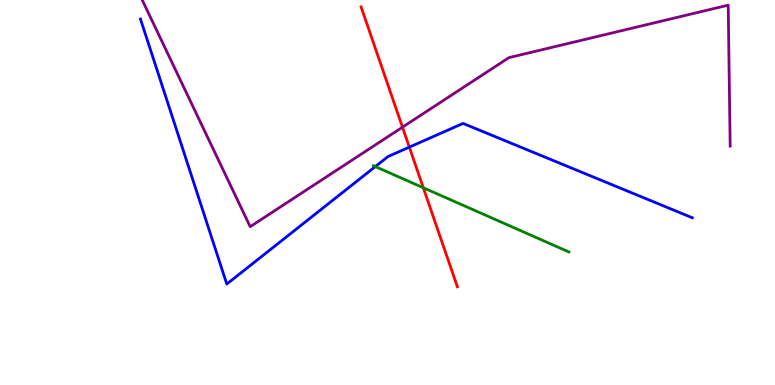[{'lines': ['blue', 'red'], 'intersections': [{'x': 5.28, 'y': 6.18}]}, {'lines': ['green', 'red'], 'intersections': [{'x': 5.46, 'y': 5.12}]}, {'lines': ['purple', 'red'], 'intersections': [{'x': 5.19, 'y': 6.7}]}, {'lines': ['blue', 'green'], 'intersections': [{'x': 4.84, 'y': 5.67}]}, {'lines': ['blue', 'purple'], 'intersections': []}, {'lines': ['green', 'purple'], 'intersections': []}]